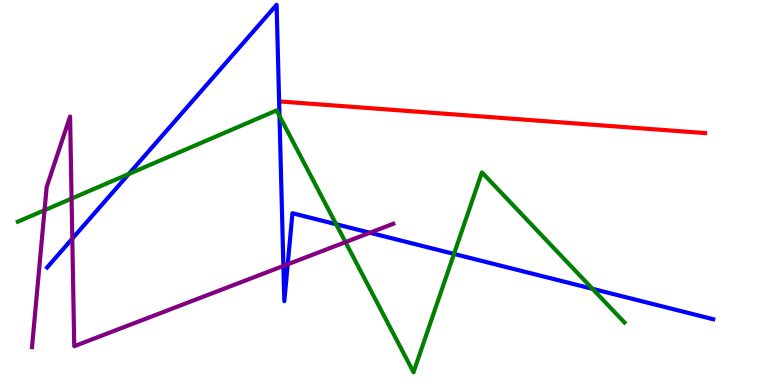[{'lines': ['blue', 'red'], 'intersections': []}, {'lines': ['green', 'red'], 'intersections': []}, {'lines': ['purple', 'red'], 'intersections': []}, {'lines': ['blue', 'green'], 'intersections': [{'x': 1.66, 'y': 5.48}, {'x': 3.61, 'y': 6.99}, {'x': 4.34, 'y': 4.18}, {'x': 5.86, 'y': 3.4}, {'x': 7.65, 'y': 2.5}]}, {'lines': ['blue', 'purple'], 'intersections': [{'x': 0.933, 'y': 3.8}, {'x': 3.66, 'y': 3.09}, {'x': 3.71, 'y': 3.14}, {'x': 4.77, 'y': 3.95}]}, {'lines': ['green', 'purple'], 'intersections': [{'x': 0.575, 'y': 4.54}, {'x': 0.924, 'y': 4.84}, {'x': 4.46, 'y': 3.71}]}]